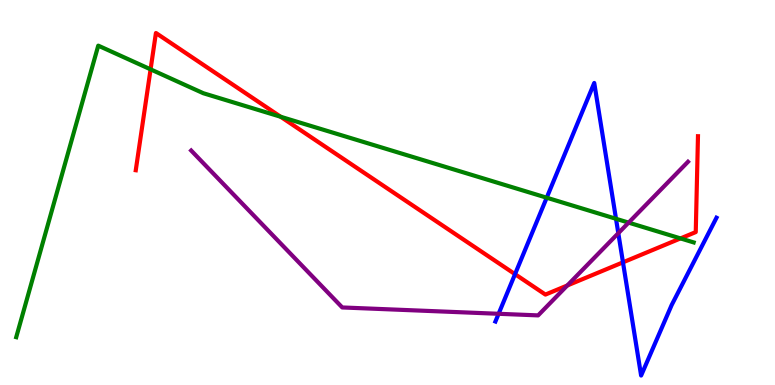[{'lines': ['blue', 'red'], 'intersections': [{'x': 6.65, 'y': 2.88}, {'x': 8.04, 'y': 3.19}]}, {'lines': ['green', 'red'], 'intersections': [{'x': 1.94, 'y': 8.2}, {'x': 3.62, 'y': 6.97}, {'x': 8.78, 'y': 3.81}]}, {'lines': ['purple', 'red'], 'intersections': [{'x': 7.32, 'y': 2.58}]}, {'lines': ['blue', 'green'], 'intersections': [{'x': 7.05, 'y': 4.86}, {'x': 7.95, 'y': 4.32}]}, {'lines': ['blue', 'purple'], 'intersections': [{'x': 6.43, 'y': 1.85}, {'x': 7.98, 'y': 3.94}]}, {'lines': ['green', 'purple'], 'intersections': [{'x': 8.11, 'y': 4.22}]}]